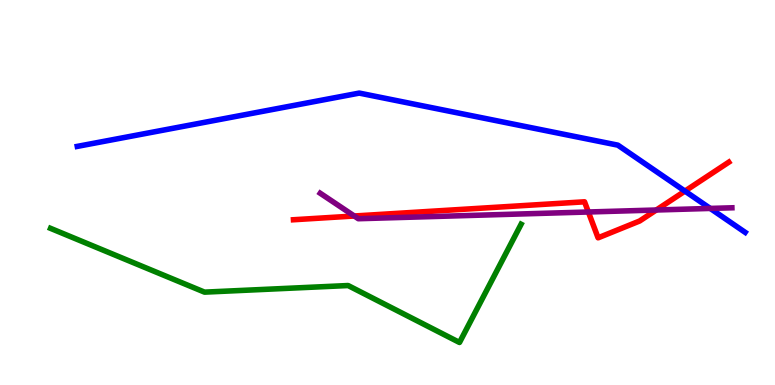[{'lines': ['blue', 'red'], 'intersections': [{'x': 8.84, 'y': 5.04}]}, {'lines': ['green', 'red'], 'intersections': []}, {'lines': ['purple', 'red'], 'intersections': [{'x': 4.57, 'y': 4.39}, {'x': 7.59, 'y': 4.49}, {'x': 8.47, 'y': 4.55}]}, {'lines': ['blue', 'green'], 'intersections': []}, {'lines': ['blue', 'purple'], 'intersections': [{'x': 9.16, 'y': 4.59}]}, {'lines': ['green', 'purple'], 'intersections': []}]